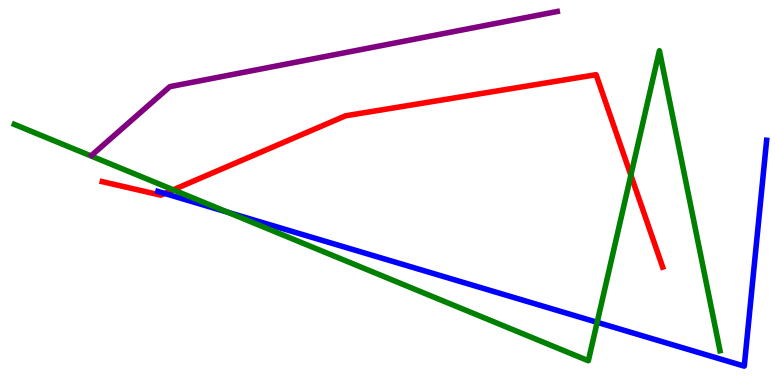[{'lines': ['blue', 'red'], 'intersections': [{'x': 2.13, 'y': 4.98}]}, {'lines': ['green', 'red'], 'intersections': [{'x': 2.24, 'y': 5.07}, {'x': 8.14, 'y': 5.45}]}, {'lines': ['purple', 'red'], 'intersections': []}, {'lines': ['blue', 'green'], 'intersections': [{'x': 2.94, 'y': 4.49}, {'x': 7.71, 'y': 1.63}]}, {'lines': ['blue', 'purple'], 'intersections': []}, {'lines': ['green', 'purple'], 'intersections': []}]